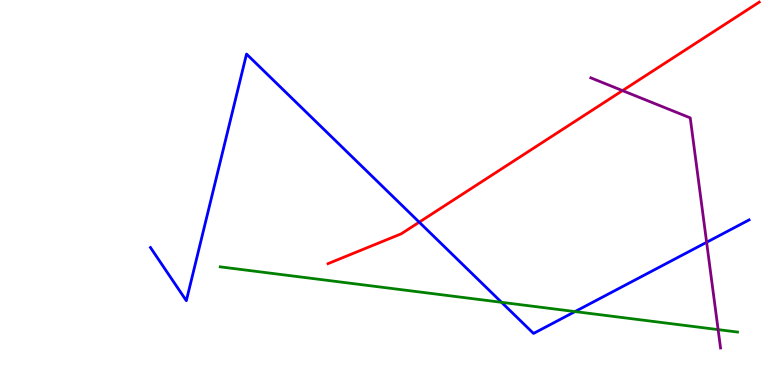[{'lines': ['blue', 'red'], 'intersections': [{'x': 5.41, 'y': 4.23}]}, {'lines': ['green', 'red'], 'intersections': []}, {'lines': ['purple', 'red'], 'intersections': [{'x': 8.03, 'y': 7.65}]}, {'lines': ['blue', 'green'], 'intersections': [{'x': 6.47, 'y': 2.15}, {'x': 7.42, 'y': 1.91}]}, {'lines': ['blue', 'purple'], 'intersections': [{'x': 9.12, 'y': 3.71}]}, {'lines': ['green', 'purple'], 'intersections': [{'x': 9.27, 'y': 1.44}]}]